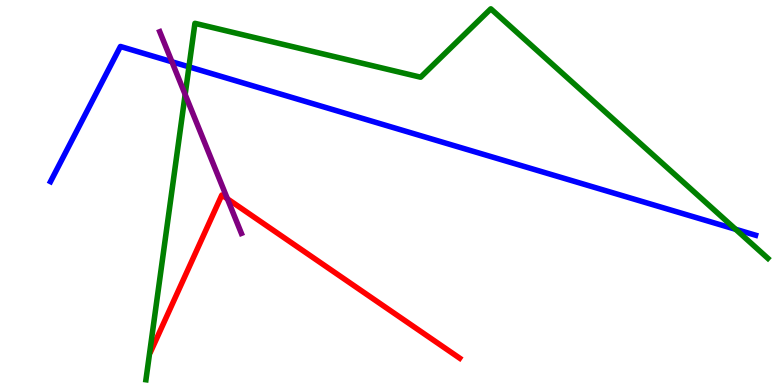[{'lines': ['blue', 'red'], 'intersections': []}, {'lines': ['green', 'red'], 'intersections': []}, {'lines': ['purple', 'red'], 'intersections': [{'x': 2.93, 'y': 4.84}]}, {'lines': ['blue', 'green'], 'intersections': [{'x': 2.44, 'y': 8.26}, {'x': 9.49, 'y': 4.04}]}, {'lines': ['blue', 'purple'], 'intersections': [{'x': 2.22, 'y': 8.4}]}, {'lines': ['green', 'purple'], 'intersections': [{'x': 2.39, 'y': 7.55}]}]